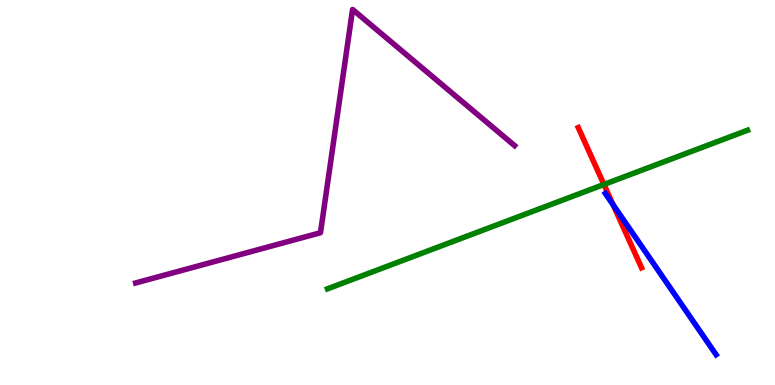[{'lines': ['blue', 'red'], 'intersections': [{'x': 7.91, 'y': 4.68}]}, {'lines': ['green', 'red'], 'intersections': [{'x': 7.79, 'y': 5.21}]}, {'lines': ['purple', 'red'], 'intersections': []}, {'lines': ['blue', 'green'], 'intersections': []}, {'lines': ['blue', 'purple'], 'intersections': []}, {'lines': ['green', 'purple'], 'intersections': []}]